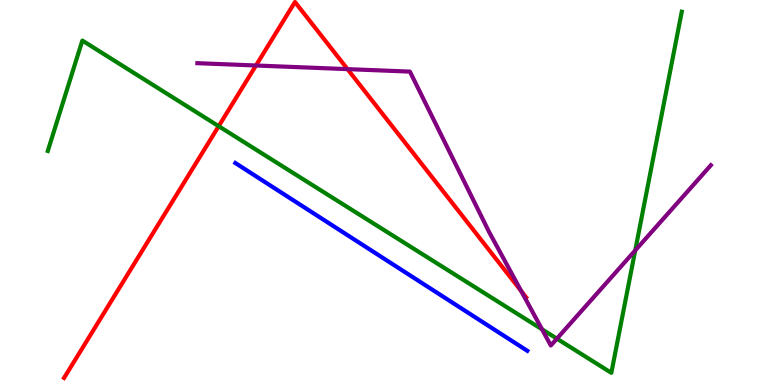[{'lines': ['blue', 'red'], 'intersections': []}, {'lines': ['green', 'red'], 'intersections': [{'x': 2.82, 'y': 6.72}]}, {'lines': ['purple', 'red'], 'intersections': [{'x': 3.3, 'y': 8.3}, {'x': 4.48, 'y': 8.2}, {'x': 6.73, 'y': 2.44}]}, {'lines': ['blue', 'green'], 'intersections': []}, {'lines': ['blue', 'purple'], 'intersections': []}, {'lines': ['green', 'purple'], 'intersections': [{'x': 6.99, 'y': 1.45}, {'x': 7.19, 'y': 1.2}, {'x': 8.2, 'y': 3.5}]}]